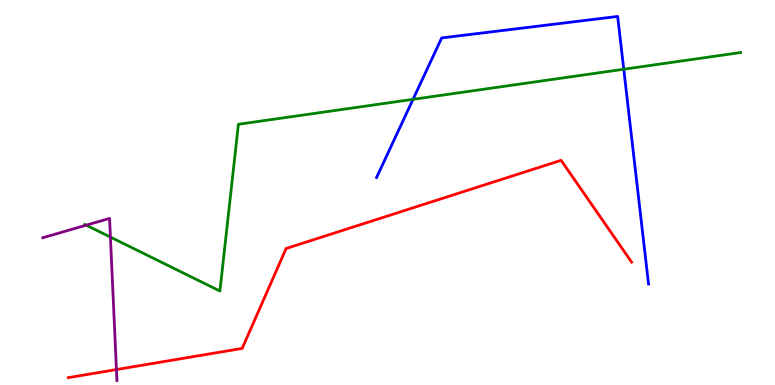[{'lines': ['blue', 'red'], 'intersections': []}, {'lines': ['green', 'red'], 'intersections': []}, {'lines': ['purple', 'red'], 'intersections': [{'x': 1.5, 'y': 0.401}]}, {'lines': ['blue', 'green'], 'intersections': [{'x': 5.33, 'y': 7.42}, {'x': 8.05, 'y': 8.2}]}, {'lines': ['blue', 'purple'], 'intersections': []}, {'lines': ['green', 'purple'], 'intersections': [{'x': 1.11, 'y': 4.15}, {'x': 1.42, 'y': 3.84}]}]